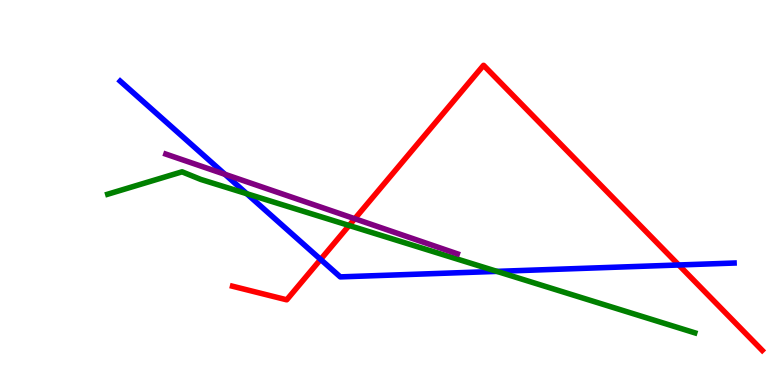[{'lines': ['blue', 'red'], 'intersections': [{'x': 4.14, 'y': 3.26}, {'x': 8.76, 'y': 3.12}]}, {'lines': ['green', 'red'], 'intersections': [{'x': 4.5, 'y': 4.14}]}, {'lines': ['purple', 'red'], 'intersections': [{'x': 4.58, 'y': 4.32}]}, {'lines': ['blue', 'green'], 'intersections': [{'x': 3.18, 'y': 4.97}, {'x': 6.41, 'y': 2.95}]}, {'lines': ['blue', 'purple'], 'intersections': [{'x': 2.9, 'y': 5.47}]}, {'lines': ['green', 'purple'], 'intersections': []}]